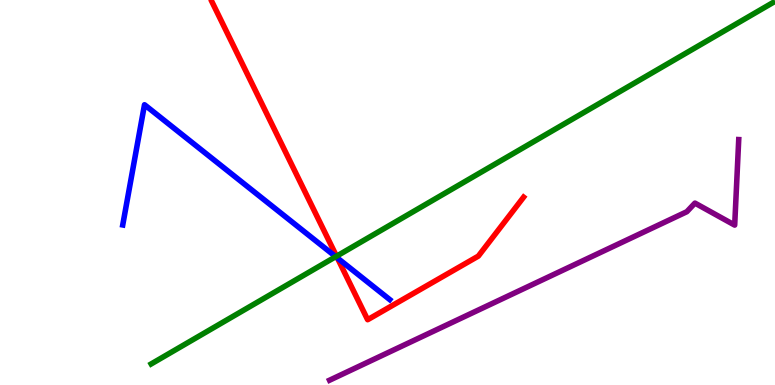[{'lines': ['blue', 'red'], 'intersections': [{'x': 4.35, 'y': 3.3}]}, {'lines': ['green', 'red'], 'intersections': [{'x': 4.34, 'y': 3.35}]}, {'lines': ['purple', 'red'], 'intersections': []}, {'lines': ['blue', 'green'], 'intersections': [{'x': 4.33, 'y': 3.33}]}, {'lines': ['blue', 'purple'], 'intersections': []}, {'lines': ['green', 'purple'], 'intersections': []}]